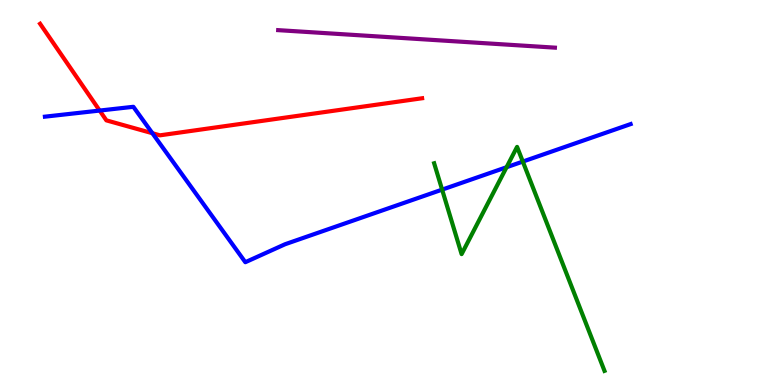[{'lines': ['blue', 'red'], 'intersections': [{'x': 1.29, 'y': 7.13}, {'x': 1.97, 'y': 6.54}]}, {'lines': ['green', 'red'], 'intersections': []}, {'lines': ['purple', 'red'], 'intersections': []}, {'lines': ['blue', 'green'], 'intersections': [{'x': 5.7, 'y': 5.07}, {'x': 6.54, 'y': 5.66}, {'x': 6.75, 'y': 5.8}]}, {'lines': ['blue', 'purple'], 'intersections': []}, {'lines': ['green', 'purple'], 'intersections': []}]